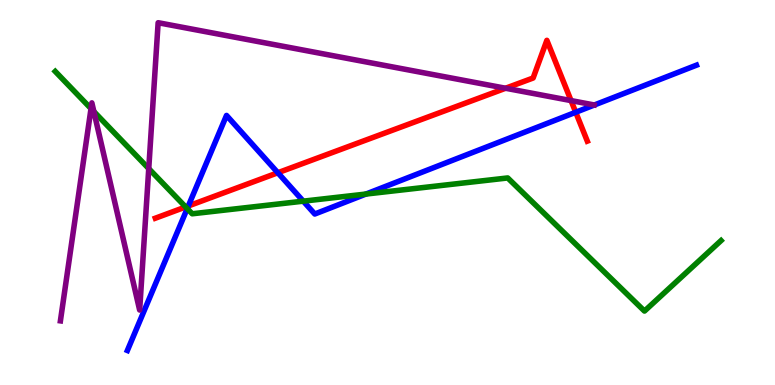[{'lines': ['blue', 'red'], 'intersections': [{'x': 2.43, 'y': 4.65}, {'x': 3.58, 'y': 5.51}, {'x': 7.43, 'y': 7.08}]}, {'lines': ['green', 'red'], 'intersections': [{'x': 2.4, 'y': 4.62}]}, {'lines': ['purple', 'red'], 'intersections': [{'x': 6.52, 'y': 7.71}, {'x': 7.37, 'y': 7.39}]}, {'lines': ['blue', 'green'], 'intersections': [{'x': 2.42, 'y': 4.58}, {'x': 3.91, 'y': 4.77}, {'x': 4.72, 'y': 4.96}]}, {'lines': ['blue', 'purple'], 'intersections': []}, {'lines': ['green', 'purple'], 'intersections': [{'x': 1.17, 'y': 7.18}, {'x': 1.21, 'y': 7.1}, {'x': 1.92, 'y': 5.62}]}]